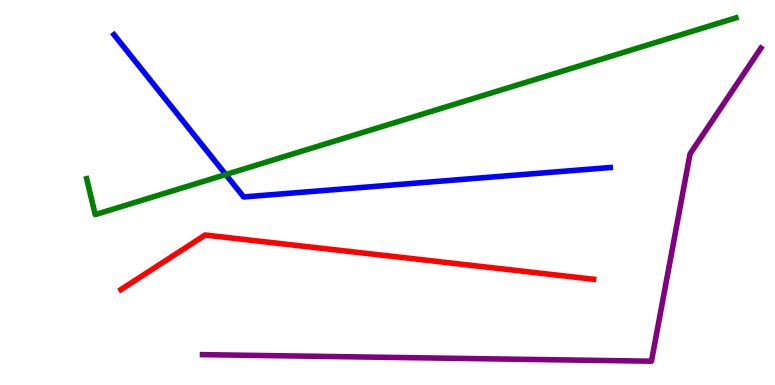[{'lines': ['blue', 'red'], 'intersections': []}, {'lines': ['green', 'red'], 'intersections': []}, {'lines': ['purple', 'red'], 'intersections': []}, {'lines': ['blue', 'green'], 'intersections': [{'x': 2.91, 'y': 5.47}]}, {'lines': ['blue', 'purple'], 'intersections': []}, {'lines': ['green', 'purple'], 'intersections': []}]